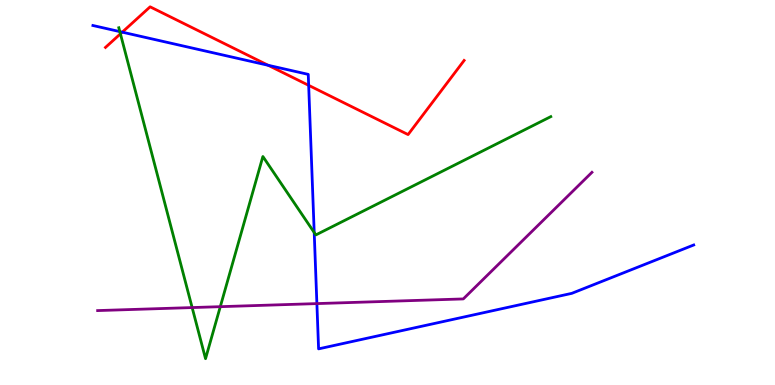[{'lines': ['blue', 'red'], 'intersections': [{'x': 1.58, 'y': 9.16}, {'x': 3.46, 'y': 8.3}, {'x': 3.98, 'y': 7.78}]}, {'lines': ['green', 'red'], 'intersections': [{'x': 1.55, 'y': 9.12}]}, {'lines': ['purple', 'red'], 'intersections': []}, {'lines': ['blue', 'green'], 'intersections': [{'x': 1.55, 'y': 9.18}, {'x': 4.05, 'y': 3.96}]}, {'lines': ['blue', 'purple'], 'intersections': [{'x': 4.09, 'y': 2.11}]}, {'lines': ['green', 'purple'], 'intersections': [{'x': 2.48, 'y': 2.01}, {'x': 2.84, 'y': 2.03}]}]